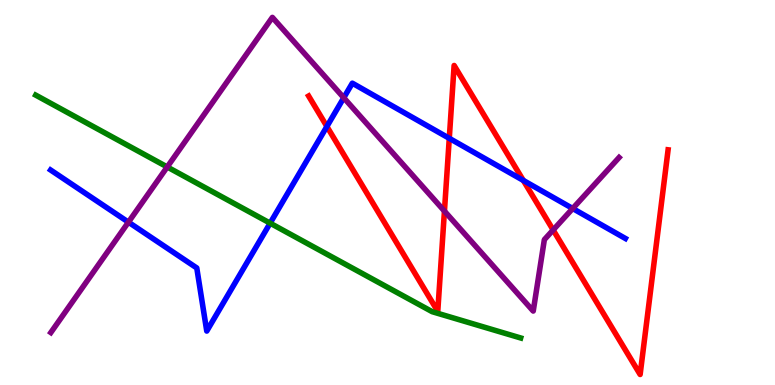[{'lines': ['blue', 'red'], 'intersections': [{'x': 4.22, 'y': 6.71}, {'x': 5.8, 'y': 6.41}, {'x': 6.75, 'y': 5.31}]}, {'lines': ['green', 'red'], 'intersections': []}, {'lines': ['purple', 'red'], 'intersections': [{'x': 5.73, 'y': 4.52}, {'x': 7.14, 'y': 4.03}]}, {'lines': ['blue', 'green'], 'intersections': [{'x': 3.49, 'y': 4.2}]}, {'lines': ['blue', 'purple'], 'intersections': [{'x': 1.66, 'y': 4.23}, {'x': 4.44, 'y': 7.46}, {'x': 7.39, 'y': 4.58}]}, {'lines': ['green', 'purple'], 'intersections': [{'x': 2.16, 'y': 5.66}]}]